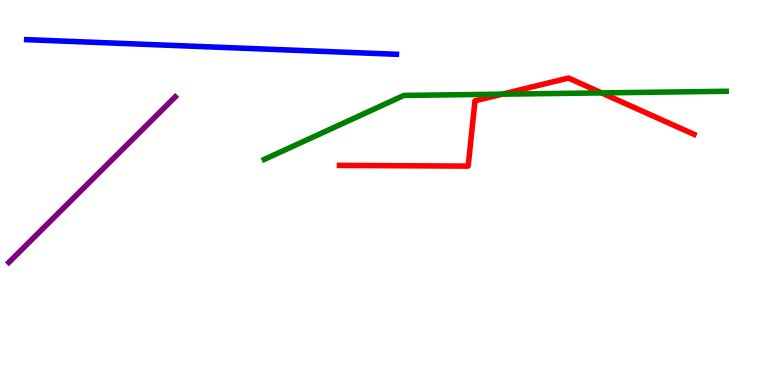[{'lines': ['blue', 'red'], 'intersections': []}, {'lines': ['green', 'red'], 'intersections': [{'x': 6.48, 'y': 7.55}, {'x': 7.76, 'y': 7.59}]}, {'lines': ['purple', 'red'], 'intersections': []}, {'lines': ['blue', 'green'], 'intersections': []}, {'lines': ['blue', 'purple'], 'intersections': []}, {'lines': ['green', 'purple'], 'intersections': []}]